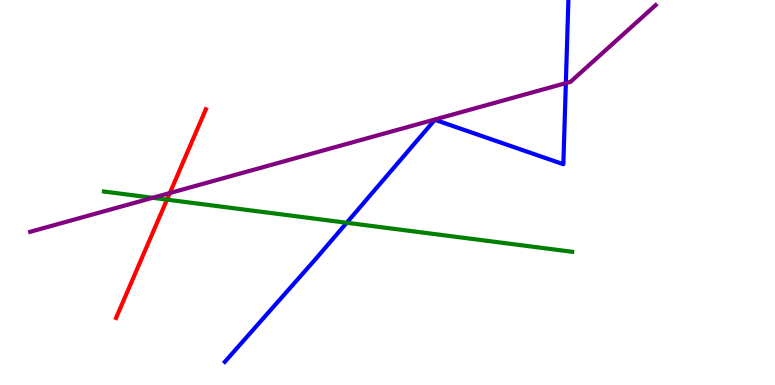[{'lines': ['blue', 'red'], 'intersections': []}, {'lines': ['green', 'red'], 'intersections': [{'x': 2.15, 'y': 4.81}]}, {'lines': ['purple', 'red'], 'intersections': [{'x': 2.19, 'y': 4.99}]}, {'lines': ['blue', 'green'], 'intersections': [{'x': 4.47, 'y': 4.21}]}, {'lines': ['blue', 'purple'], 'intersections': [{'x': 7.3, 'y': 7.84}]}, {'lines': ['green', 'purple'], 'intersections': [{'x': 1.97, 'y': 4.86}]}]